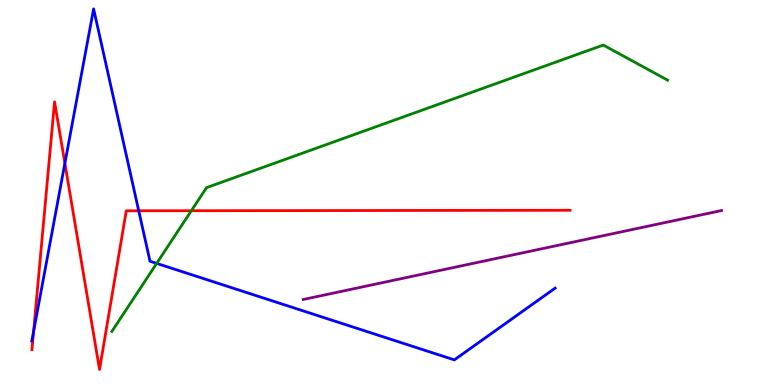[{'lines': ['blue', 'red'], 'intersections': [{'x': 0.433, 'y': 1.39}, {'x': 0.837, 'y': 5.76}, {'x': 1.79, 'y': 4.53}]}, {'lines': ['green', 'red'], 'intersections': [{'x': 2.47, 'y': 4.53}]}, {'lines': ['purple', 'red'], 'intersections': []}, {'lines': ['blue', 'green'], 'intersections': [{'x': 2.02, 'y': 3.16}]}, {'lines': ['blue', 'purple'], 'intersections': []}, {'lines': ['green', 'purple'], 'intersections': []}]